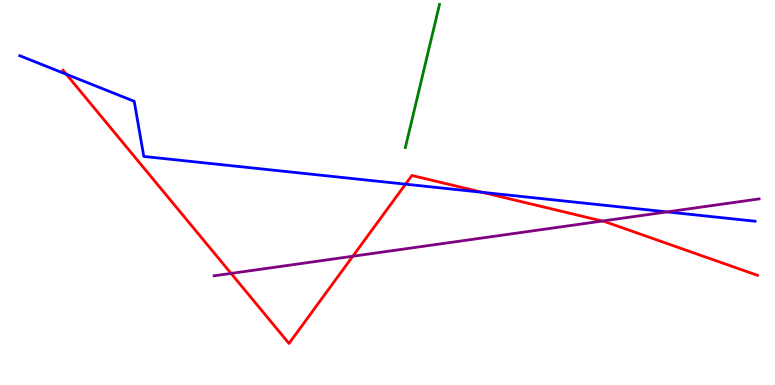[{'lines': ['blue', 'red'], 'intersections': [{'x': 0.856, 'y': 8.07}, {'x': 5.23, 'y': 5.22}, {'x': 6.22, 'y': 5.0}]}, {'lines': ['green', 'red'], 'intersections': []}, {'lines': ['purple', 'red'], 'intersections': [{'x': 2.98, 'y': 2.9}, {'x': 4.55, 'y': 3.34}, {'x': 7.77, 'y': 4.26}]}, {'lines': ['blue', 'green'], 'intersections': []}, {'lines': ['blue', 'purple'], 'intersections': [{'x': 8.61, 'y': 4.5}]}, {'lines': ['green', 'purple'], 'intersections': []}]